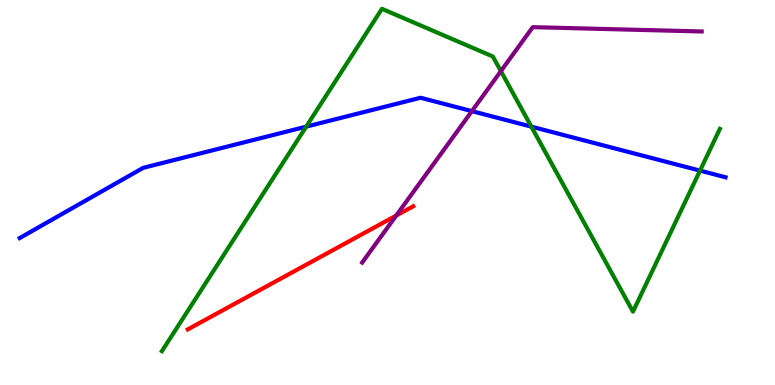[{'lines': ['blue', 'red'], 'intersections': []}, {'lines': ['green', 'red'], 'intersections': []}, {'lines': ['purple', 'red'], 'intersections': [{'x': 5.11, 'y': 4.4}]}, {'lines': ['blue', 'green'], 'intersections': [{'x': 3.95, 'y': 6.71}, {'x': 6.86, 'y': 6.71}, {'x': 9.03, 'y': 5.57}]}, {'lines': ['blue', 'purple'], 'intersections': [{'x': 6.09, 'y': 7.11}]}, {'lines': ['green', 'purple'], 'intersections': [{'x': 6.46, 'y': 8.15}]}]